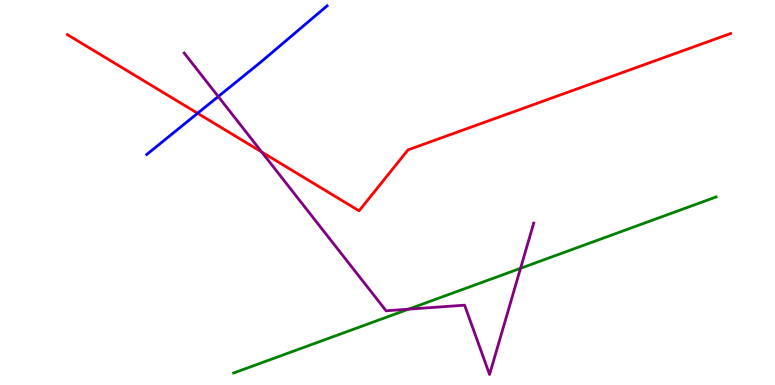[{'lines': ['blue', 'red'], 'intersections': [{'x': 2.55, 'y': 7.06}]}, {'lines': ['green', 'red'], 'intersections': []}, {'lines': ['purple', 'red'], 'intersections': [{'x': 3.38, 'y': 6.05}]}, {'lines': ['blue', 'green'], 'intersections': []}, {'lines': ['blue', 'purple'], 'intersections': [{'x': 2.82, 'y': 7.49}]}, {'lines': ['green', 'purple'], 'intersections': [{'x': 5.27, 'y': 1.97}, {'x': 6.72, 'y': 3.03}]}]